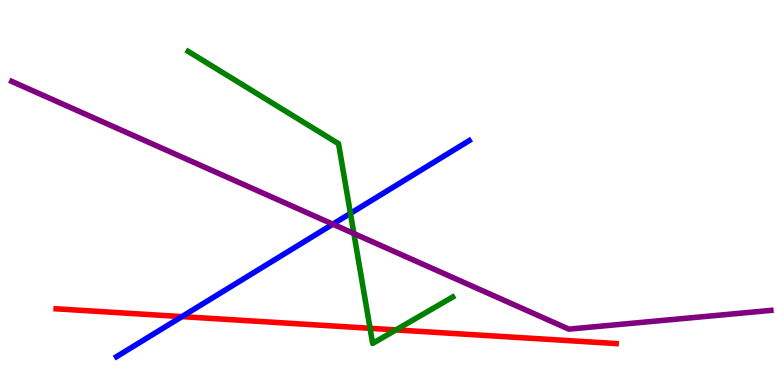[{'lines': ['blue', 'red'], 'intersections': [{'x': 2.35, 'y': 1.78}]}, {'lines': ['green', 'red'], 'intersections': [{'x': 4.77, 'y': 1.47}, {'x': 5.11, 'y': 1.43}]}, {'lines': ['purple', 'red'], 'intersections': []}, {'lines': ['blue', 'green'], 'intersections': [{'x': 4.52, 'y': 4.46}]}, {'lines': ['blue', 'purple'], 'intersections': [{'x': 4.29, 'y': 4.18}]}, {'lines': ['green', 'purple'], 'intersections': [{'x': 4.57, 'y': 3.93}]}]